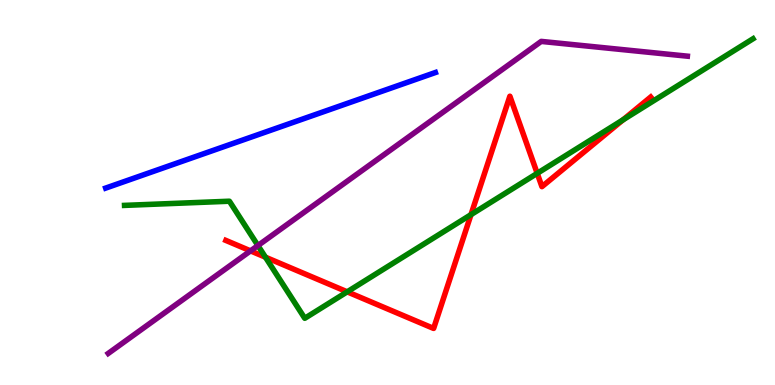[{'lines': ['blue', 'red'], 'intersections': []}, {'lines': ['green', 'red'], 'intersections': [{'x': 3.42, 'y': 3.32}, {'x': 4.48, 'y': 2.42}, {'x': 6.08, 'y': 4.42}, {'x': 6.93, 'y': 5.5}, {'x': 8.04, 'y': 6.89}]}, {'lines': ['purple', 'red'], 'intersections': [{'x': 3.23, 'y': 3.48}]}, {'lines': ['blue', 'green'], 'intersections': []}, {'lines': ['blue', 'purple'], 'intersections': []}, {'lines': ['green', 'purple'], 'intersections': [{'x': 3.33, 'y': 3.62}]}]